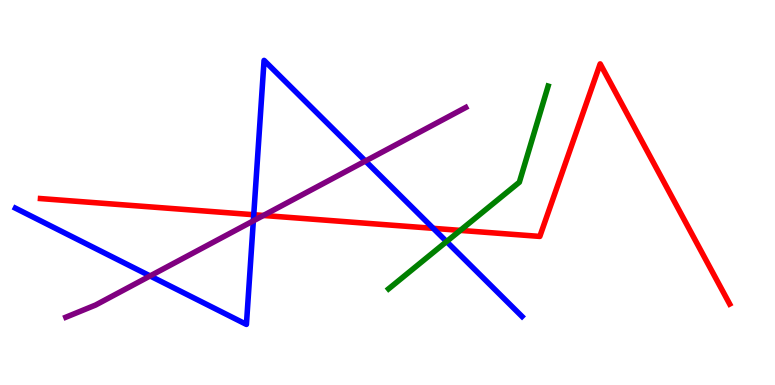[{'lines': ['blue', 'red'], 'intersections': [{'x': 3.27, 'y': 4.42}, {'x': 5.59, 'y': 4.07}]}, {'lines': ['green', 'red'], 'intersections': [{'x': 5.94, 'y': 4.02}]}, {'lines': ['purple', 'red'], 'intersections': [{'x': 3.4, 'y': 4.4}]}, {'lines': ['blue', 'green'], 'intersections': [{'x': 5.76, 'y': 3.73}]}, {'lines': ['blue', 'purple'], 'intersections': [{'x': 1.94, 'y': 2.83}, {'x': 3.27, 'y': 4.26}, {'x': 4.72, 'y': 5.82}]}, {'lines': ['green', 'purple'], 'intersections': []}]